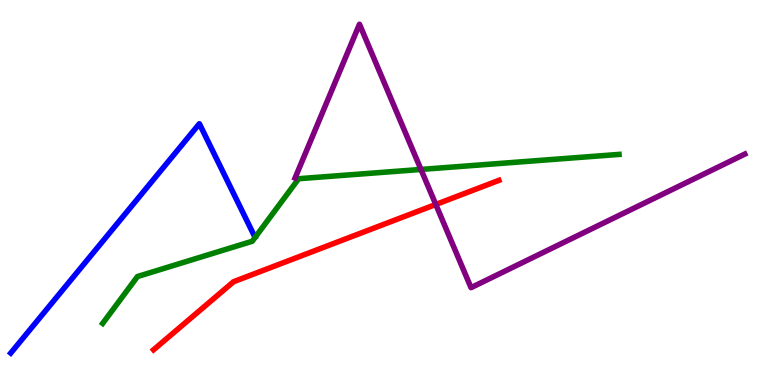[{'lines': ['blue', 'red'], 'intersections': []}, {'lines': ['green', 'red'], 'intersections': []}, {'lines': ['purple', 'red'], 'intersections': [{'x': 5.62, 'y': 4.69}]}, {'lines': ['blue', 'green'], 'intersections': []}, {'lines': ['blue', 'purple'], 'intersections': []}, {'lines': ['green', 'purple'], 'intersections': [{'x': 5.43, 'y': 5.6}]}]